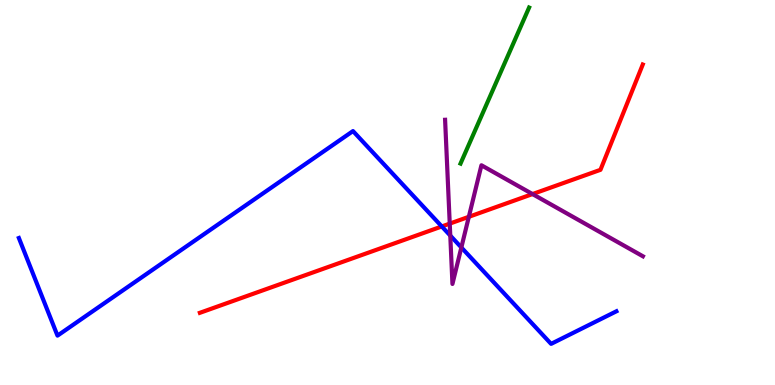[{'lines': ['blue', 'red'], 'intersections': [{'x': 5.7, 'y': 4.12}]}, {'lines': ['green', 'red'], 'intersections': []}, {'lines': ['purple', 'red'], 'intersections': [{'x': 5.8, 'y': 4.19}, {'x': 6.05, 'y': 4.37}, {'x': 6.87, 'y': 4.96}]}, {'lines': ['blue', 'green'], 'intersections': []}, {'lines': ['blue', 'purple'], 'intersections': [{'x': 5.81, 'y': 3.88}, {'x': 5.95, 'y': 3.57}]}, {'lines': ['green', 'purple'], 'intersections': []}]